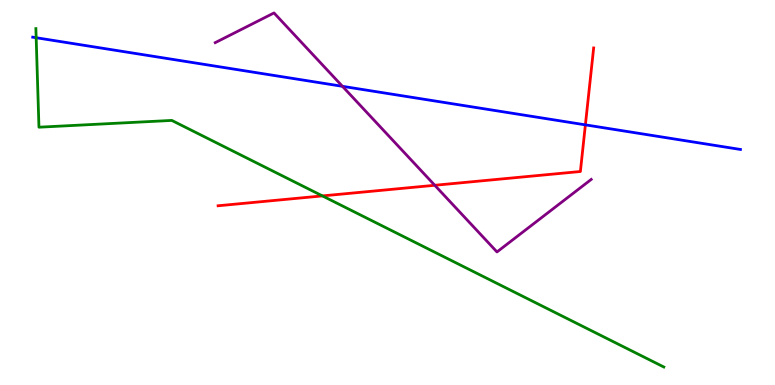[{'lines': ['blue', 'red'], 'intersections': [{'x': 7.55, 'y': 6.76}]}, {'lines': ['green', 'red'], 'intersections': [{'x': 4.16, 'y': 4.91}]}, {'lines': ['purple', 'red'], 'intersections': [{'x': 5.61, 'y': 5.19}]}, {'lines': ['blue', 'green'], 'intersections': [{'x': 0.467, 'y': 9.02}]}, {'lines': ['blue', 'purple'], 'intersections': [{'x': 4.42, 'y': 7.76}]}, {'lines': ['green', 'purple'], 'intersections': []}]